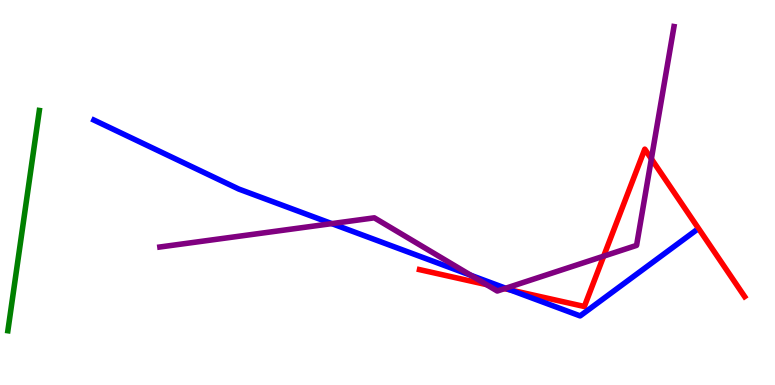[{'lines': ['blue', 'red'], 'intersections': [{'x': 6.58, 'y': 2.47}]}, {'lines': ['green', 'red'], 'intersections': []}, {'lines': ['purple', 'red'], 'intersections': [{'x': 6.28, 'y': 2.61}, {'x': 6.51, 'y': 2.5}, {'x': 7.79, 'y': 3.35}, {'x': 8.4, 'y': 5.87}]}, {'lines': ['blue', 'green'], 'intersections': []}, {'lines': ['blue', 'purple'], 'intersections': [{'x': 4.28, 'y': 4.19}, {'x': 6.08, 'y': 2.85}, {'x': 6.53, 'y': 2.51}]}, {'lines': ['green', 'purple'], 'intersections': []}]